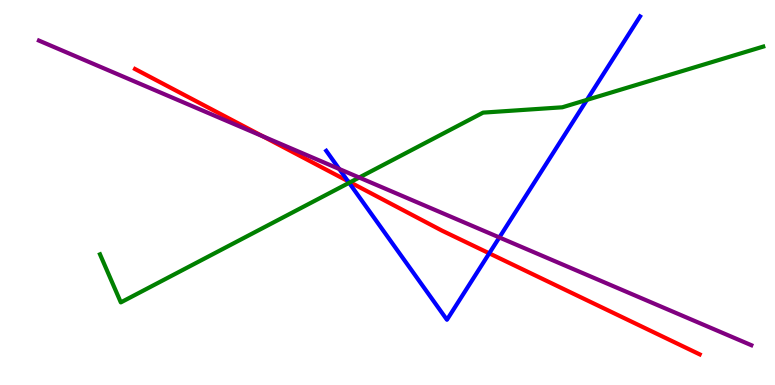[{'lines': ['blue', 'red'], 'intersections': [{'x': 4.49, 'y': 5.3}, {'x': 6.31, 'y': 3.42}]}, {'lines': ['green', 'red'], 'intersections': [{'x': 4.52, 'y': 5.27}]}, {'lines': ['purple', 'red'], 'intersections': [{'x': 3.39, 'y': 6.46}]}, {'lines': ['blue', 'green'], 'intersections': [{'x': 4.5, 'y': 5.25}, {'x': 7.57, 'y': 7.41}]}, {'lines': ['blue', 'purple'], 'intersections': [{'x': 4.38, 'y': 5.61}, {'x': 6.44, 'y': 3.83}]}, {'lines': ['green', 'purple'], 'intersections': [{'x': 4.63, 'y': 5.39}]}]